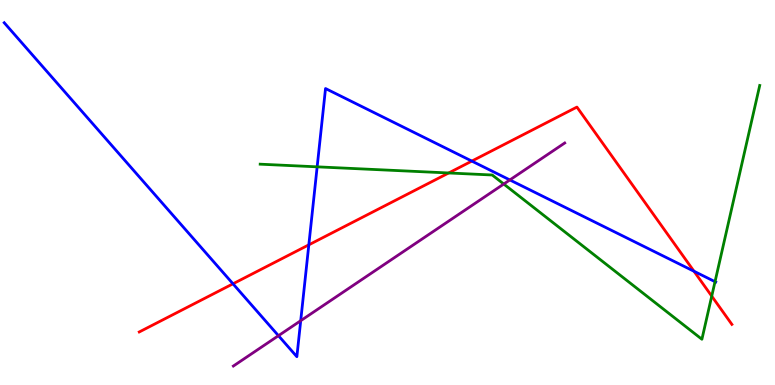[{'lines': ['blue', 'red'], 'intersections': [{'x': 3.01, 'y': 2.63}, {'x': 3.98, 'y': 3.64}, {'x': 6.09, 'y': 5.82}, {'x': 8.95, 'y': 2.95}]}, {'lines': ['green', 'red'], 'intersections': [{'x': 5.79, 'y': 5.51}, {'x': 9.18, 'y': 2.31}]}, {'lines': ['purple', 'red'], 'intersections': []}, {'lines': ['blue', 'green'], 'intersections': [{'x': 4.09, 'y': 5.67}, {'x': 9.23, 'y': 2.68}]}, {'lines': ['blue', 'purple'], 'intersections': [{'x': 3.59, 'y': 1.28}, {'x': 3.88, 'y': 1.67}, {'x': 6.58, 'y': 5.33}]}, {'lines': ['green', 'purple'], 'intersections': [{'x': 6.5, 'y': 5.22}]}]